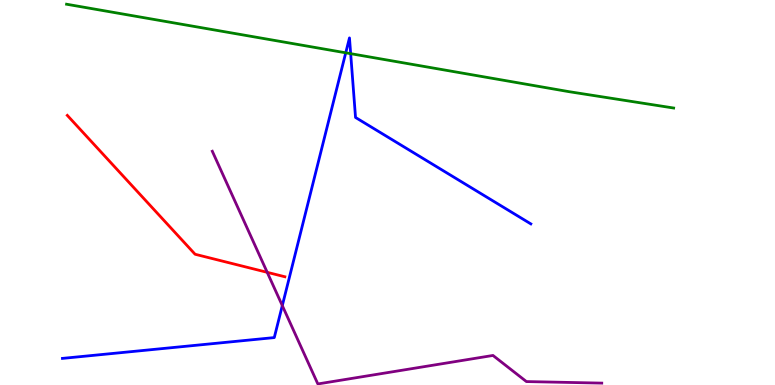[{'lines': ['blue', 'red'], 'intersections': []}, {'lines': ['green', 'red'], 'intersections': []}, {'lines': ['purple', 'red'], 'intersections': [{'x': 3.45, 'y': 2.93}]}, {'lines': ['blue', 'green'], 'intersections': [{'x': 4.46, 'y': 8.63}, {'x': 4.52, 'y': 8.61}]}, {'lines': ['blue', 'purple'], 'intersections': [{'x': 3.64, 'y': 2.06}]}, {'lines': ['green', 'purple'], 'intersections': []}]